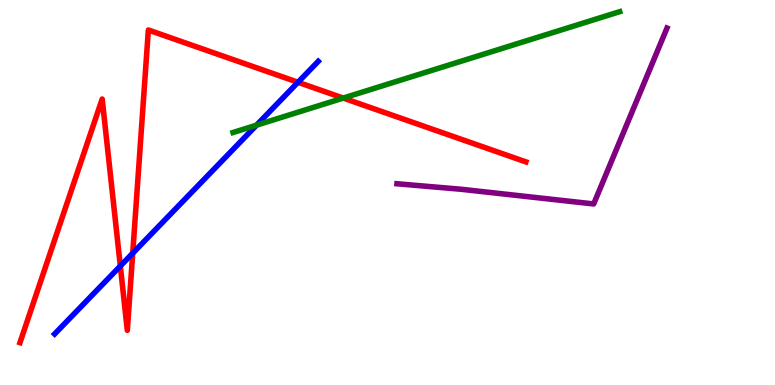[{'lines': ['blue', 'red'], 'intersections': [{'x': 1.55, 'y': 3.09}, {'x': 1.71, 'y': 3.42}, {'x': 3.85, 'y': 7.86}]}, {'lines': ['green', 'red'], 'intersections': [{'x': 4.43, 'y': 7.45}]}, {'lines': ['purple', 'red'], 'intersections': []}, {'lines': ['blue', 'green'], 'intersections': [{'x': 3.31, 'y': 6.75}]}, {'lines': ['blue', 'purple'], 'intersections': []}, {'lines': ['green', 'purple'], 'intersections': []}]